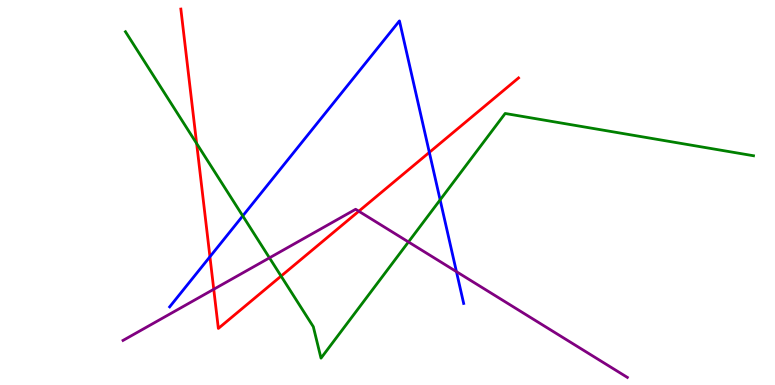[{'lines': ['blue', 'red'], 'intersections': [{'x': 2.71, 'y': 3.33}, {'x': 5.54, 'y': 6.04}]}, {'lines': ['green', 'red'], 'intersections': [{'x': 2.54, 'y': 6.27}, {'x': 3.63, 'y': 2.83}]}, {'lines': ['purple', 'red'], 'intersections': [{'x': 2.76, 'y': 2.49}, {'x': 4.63, 'y': 4.51}]}, {'lines': ['blue', 'green'], 'intersections': [{'x': 3.13, 'y': 4.39}, {'x': 5.68, 'y': 4.81}]}, {'lines': ['blue', 'purple'], 'intersections': [{'x': 5.89, 'y': 2.94}]}, {'lines': ['green', 'purple'], 'intersections': [{'x': 3.48, 'y': 3.3}, {'x': 5.27, 'y': 3.72}]}]